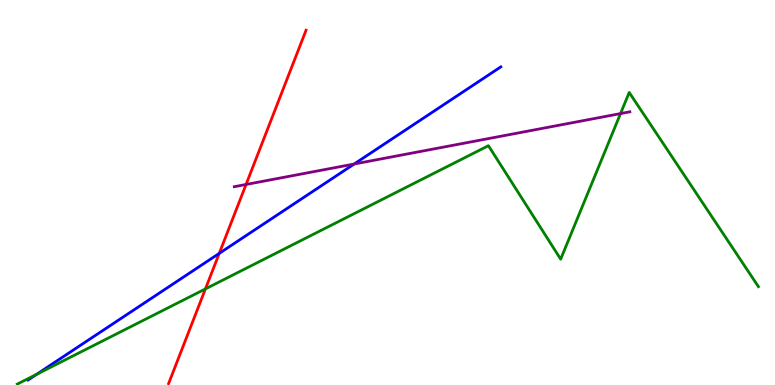[{'lines': ['blue', 'red'], 'intersections': [{'x': 2.83, 'y': 3.42}]}, {'lines': ['green', 'red'], 'intersections': [{'x': 2.65, 'y': 2.5}]}, {'lines': ['purple', 'red'], 'intersections': [{'x': 3.17, 'y': 5.21}]}, {'lines': ['blue', 'green'], 'intersections': [{'x': 0.474, 'y': 0.278}]}, {'lines': ['blue', 'purple'], 'intersections': [{'x': 4.57, 'y': 5.74}]}, {'lines': ['green', 'purple'], 'intersections': [{'x': 8.01, 'y': 7.05}]}]